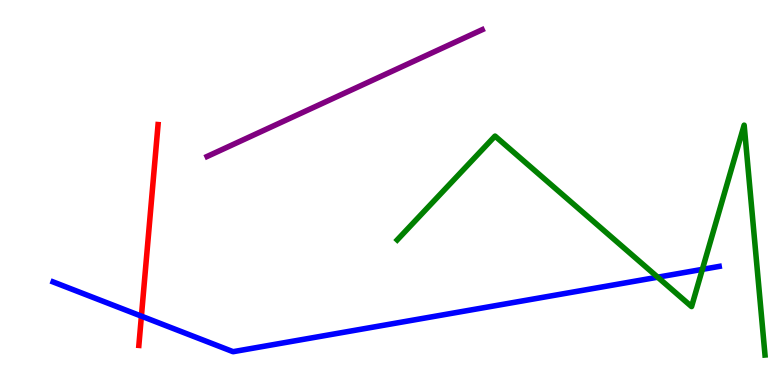[{'lines': ['blue', 'red'], 'intersections': [{'x': 1.82, 'y': 1.79}]}, {'lines': ['green', 'red'], 'intersections': []}, {'lines': ['purple', 'red'], 'intersections': []}, {'lines': ['blue', 'green'], 'intersections': [{'x': 8.49, 'y': 2.8}, {'x': 9.06, 'y': 3.0}]}, {'lines': ['blue', 'purple'], 'intersections': []}, {'lines': ['green', 'purple'], 'intersections': []}]